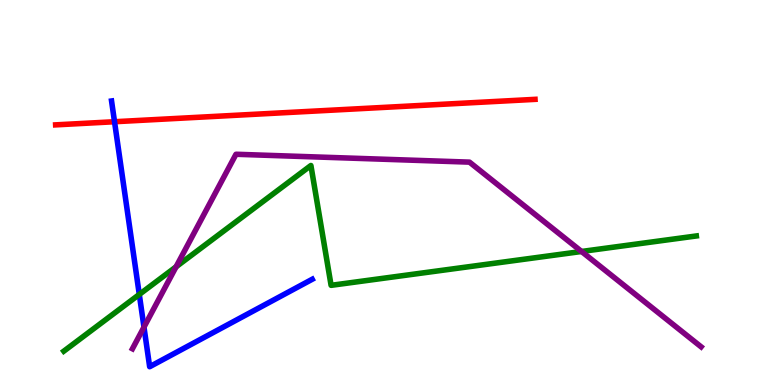[{'lines': ['blue', 'red'], 'intersections': [{'x': 1.48, 'y': 6.84}]}, {'lines': ['green', 'red'], 'intersections': []}, {'lines': ['purple', 'red'], 'intersections': []}, {'lines': ['blue', 'green'], 'intersections': [{'x': 1.8, 'y': 2.35}]}, {'lines': ['blue', 'purple'], 'intersections': [{'x': 1.86, 'y': 1.5}]}, {'lines': ['green', 'purple'], 'intersections': [{'x': 2.27, 'y': 3.07}, {'x': 7.5, 'y': 3.47}]}]